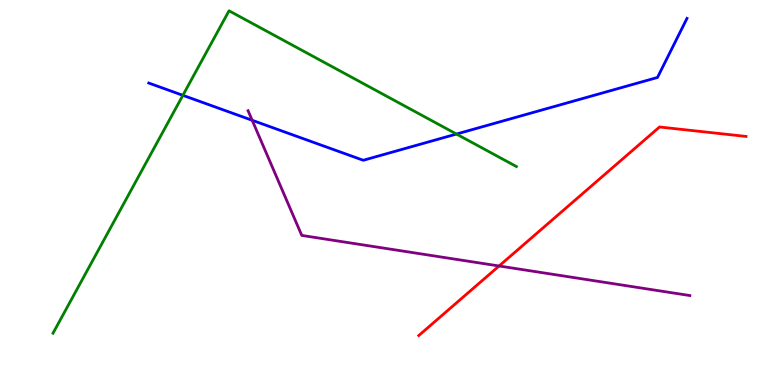[{'lines': ['blue', 'red'], 'intersections': []}, {'lines': ['green', 'red'], 'intersections': []}, {'lines': ['purple', 'red'], 'intersections': [{'x': 6.44, 'y': 3.09}]}, {'lines': ['blue', 'green'], 'intersections': [{'x': 2.36, 'y': 7.52}, {'x': 5.89, 'y': 6.52}]}, {'lines': ['blue', 'purple'], 'intersections': [{'x': 3.25, 'y': 6.88}]}, {'lines': ['green', 'purple'], 'intersections': []}]